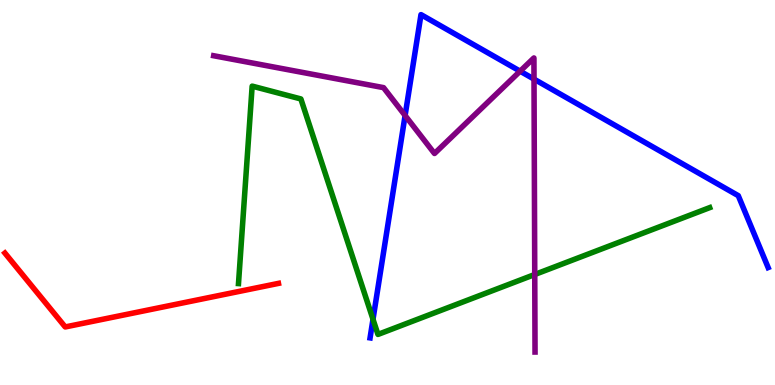[{'lines': ['blue', 'red'], 'intersections': []}, {'lines': ['green', 'red'], 'intersections': []}, {'lines': ['purple', 'red'], 'intersections': []}, {'lines': ['blue', 'green'], 'intersections': [{'x': 4.81, 'y': 1.71}]}, {'lines': ['blue', 'purple'], 'intersections': [{'x': 5.23, 'y': 7.0}, {'x': 6.71, 'y': 8.15}, {'x': 6.89, 'y': 7.95}]}, {'lines': ['green', 'purple'], 'intersections': [{'x': 6.9, 'y': 2.87}]}]